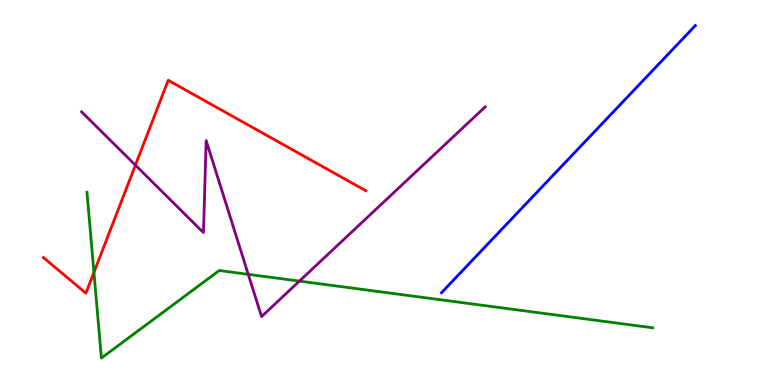[{'lines': ['blue', 'red'], 'intersections': []}, {'lines': ['green', 'red'], 'intersections': [{'x': 1.21, 'y': 2.93}]}, {'lines': ['purple', 'red'], 'intersections': [{'x': 1.75, 'y': 5.71}]}, {'lines': ['blue', 'green'], 'intersections': []}, {'lines': ['blue', 'purple'], 'intersections': []}, {'lines': ['green', 'purple'], 'intersections': [{'x': 3.2, 'y': 2.87}, {'x': 3.86, 'y': 2.7}]}]